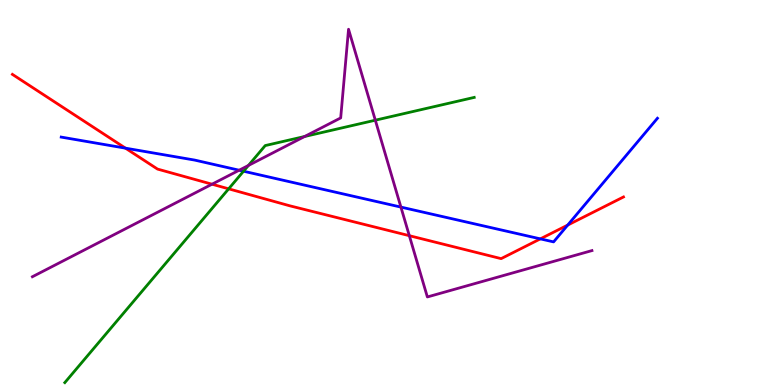[{'lines': ['blue', 'red'], 'intersections': [{'x': 1.62, 'y': 6.15}, {'x': 6.97, 'y': 3.8}, {'x': 7.33, 'y': 4.15}]}, {'lines': ['green', 'red'], 'intersections': [{'x': 2.95, 'y': 5.1}]}, {'lines': ['purple', 'red'], 'intersections': [{'x': 2.74, 'y': 5.22}, {'x': 5.28, 'y': 3.88}]}, {'lines': ['blue', 'green'], 'intersections': [{'x': 3.14, 'y': 5.55}]}, {'lines': ['blue', 'purple'], 'intersections': [{'x': 3.09, 'y': 5.58}, {'x': 5.17, 'y': 4.62}]}, {'lines': ['green', 'purple'], 'intersections': [{'x': 3.21, 'y': 5.7}, {'x': 3.93, 'y': 6.45}, {'x': 4.84, 'y': 6.88}]}]